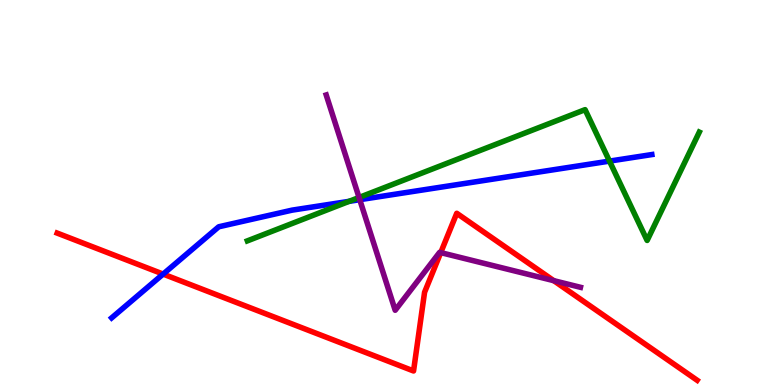[{'lines': ['blue', 'red'], 'intersections': [{'x': 2.1, 'y': 2.88}]}, {'lines': ['green', 'red'], 'intersections': []}, {'lines': ['purple', 'red'], 'intersections': [{'x': 5.69, 'y': 3.44}, {'x': 7.15, 'y': 2.71}]}, {'lines': ['blue', 'green'], 'intersections': [{'x': 4.5, 'y': 4.77}, {'x': 7.86, 'y': 5.82}]}, {'lines': ['blue', 'purple'], 'intersections': [{'x': 4.64, 'y': 4.81}]}, {'lines': ['green', 'purple'], 'intersections': [{'x': 4.63, 'y': 4.87}]}]